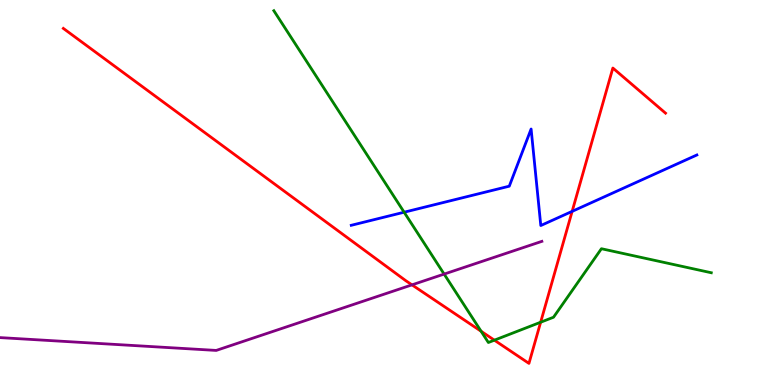[{'lines': ['blue', 'red'], 'intersections': [{'x': 7.38, 'y': 4.51}]}, {'lines': ['green', 'red'], 'intersections': [{'x': 6.21, 'y': 1.4}, {'x': 6.38, 'y': 1.16}, {'x': 6.98, 'y': 1.63}]}, {'lines': ['purple', 'red'], 'intersections': [{'x': 5.32, 'y': 2.6}]}, {'lines': ['blue', 'green'], 'intersections': [{'x': 5.21, 'y': 4.49}]}, {'lines': ['blue', 'purple'], 'intersections': []}, {'lines': ['green', 'purple'], 'intersections': [{'x': 5.73, 'y': 2.88}]}]